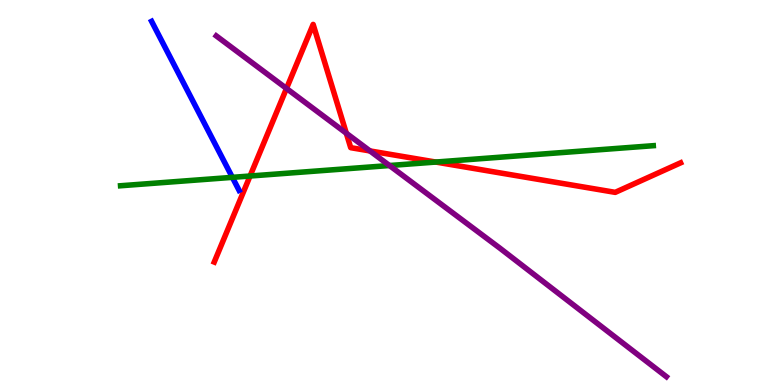[{'lines': ['blue', 'red'], 'intersections': []}, {'lines': ['green', 'red'], 'intersections': [{'x': 3.23, 'y': 5.43}, {'x': 5.62, 'y': 5.79}]}, {'lines': ['purple', 'red'], 'intersections': [{'x': 3.7, 'y': 7.7}, {'x': 4.47, 'y': 6.54}, {'x': 4.77, 'y': 6.08}]}, {'lines': ['blue', 'green'], 'intersections': [{'x': 3.0, 'y': 5.39}]}, {'lines': ['blue', 'purple'], 'intersections': []}, {'lines': ['green', 'purple'], 'intersections': [{'x': 5.03, 'y': 5.7}]}]